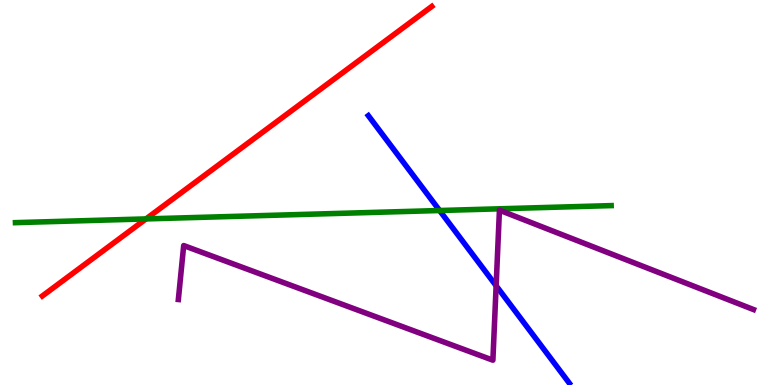[{'lines': ['blue', 'red'], 'intersections': []}, {'lines': ['green', 'red'], 'intersections': [{'x': 1.88, 'y': 4.31}]}, {'lines': ['purple', 'red'], 'intersections': []}, {'lines': ['blue', 'green'], 'intersections': [{'x': 5.67, 'y': 4.53}]}, {'lines': ['blue', 'purple'], 'intersections': [{'x': 6.4, 'y': 2.58}]}, {'lines': ['green', 'purple'], 'intersections': []}]